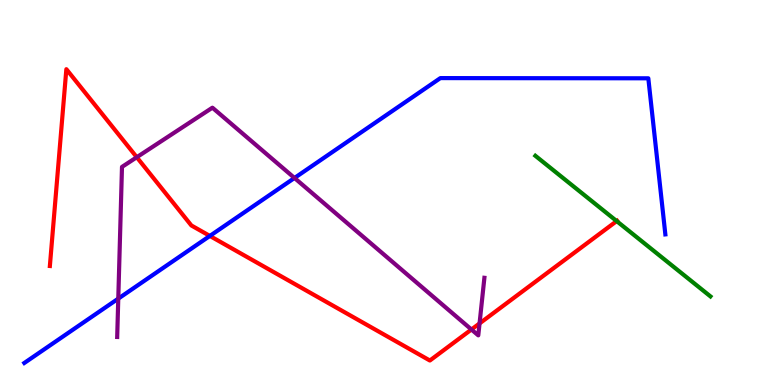[{'lines': ['blue', 'red'], 'intersections': [{'x': 2.71, 'y': 3.87}]}, {'lines': ['green', 'red'], 'intersections': [{'x': 7.96, 'y': 4.26}]}, {'lines': ['purple', 'red'], 'intersections': [{'x': 1.76, 'y': 5.92}, {'x': 6.08, 'y': 1.44}, {'x': 6.19, 'y': 1.6}]}, {'lines': ['blue', 'green'], 'intersections': []}, {'lines': ['blue', 'purple'], 'intersections': [{'x': 1.53, 'y': 2.24}, {'x': 3.8, 'y': 5.38}]}, {'lines': ['green', 'purple'], 'intersections': []}]